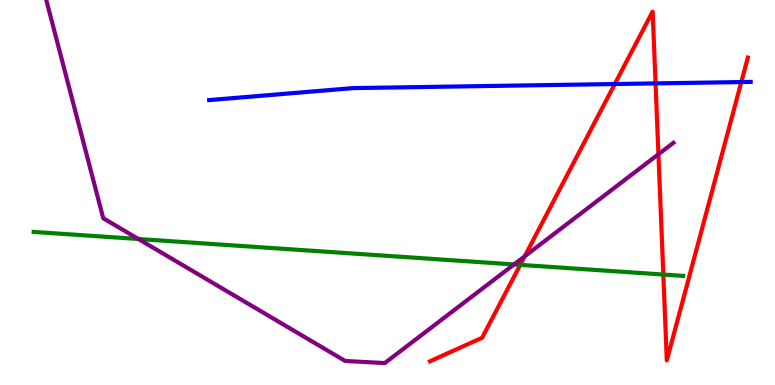[{'lines': ['blue', 'red'], 'intersections': [{'x': 7.93, 'y': 7.82}, {'x': 8.46, 'y': 7.83}, {'x': 9.57, 'y': 7.87}]}, {'lines': ['green', 'red'], 'intersections': [{'x': 6.71, 'y': 3.12}, {'x': 8.56, 'y': 2.87}]}, {'lines': ['purple', 'red'], 'intersections': [{'x': 6.77, 'y': 3.34}, {'x': 8.5, 'y': 5.99}]}, {'lines': ['blue', 'green'], 'intersections': []}, {'lines': ['blue', 'purple'], 'intersections': []}, {'lines': ['green', 'purple'], 'intersections': [{'x': 1.79, 'y': 3.79}, {'x': 6.63, 'y': 3.13}]}]